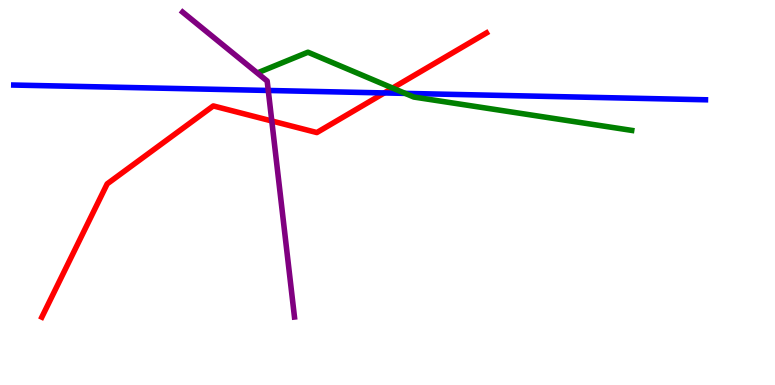[{'lines': ['blue', 'red'], 'intersections': [{'x': 4.96, 'y': 7.59}]}, {'lines': ['green', 'red'], 'intersections': [{'x': 5.07, 'y': 7.71}]}, {'lines': ['purple', 'red'], 'intersections': [{'x': 3.51, 'y': 6.86}]}, {'lines': ['blue', 'green'], 'intersections': [{'x': 5.23, 'y': 7.57}]}, {'lines': ['blue', 'purple'], 'intersections': [{'x': 3.46, 'y': 7.65}]}, {'lines': ['green', 'purple'], 'intersections': []}]